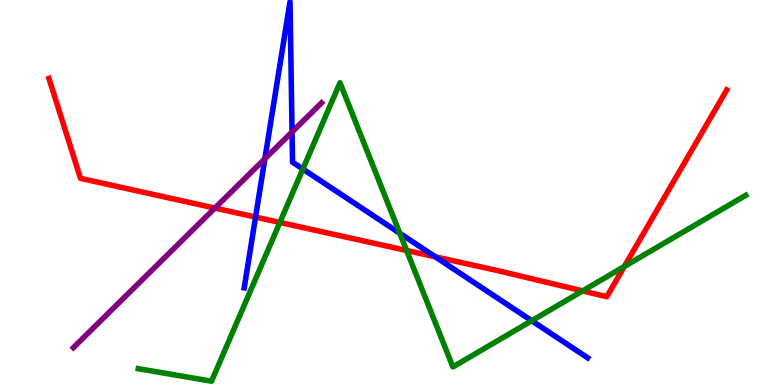[{'lines': ['blue', 'red'], 'intersections': [{'x': 3.3, 'y': 4.36}, {'x': 5.62, 'y': 3.33}]}, {'lines': ['green', 'red'], 'intersections': [{'x': 3.61, 'y': 4.22}, {'x': 5.25, 'y': 3.49}, {'x': 7.52, 'y': 2.44}, {'x': 8.06, 'y': 3.08}]}, {'lines': ['purple', 'red'], 'intersections': [{'x': 2.77, 'y': 4.6}]}, {'lines': ['blue', 'green'], 'intersections': [{'x': 3.91, 'y': 5.61}, {'x': 5.16, 'y': 3.94}, {'x': 6.86, 'y': 1.67}]}, {'lines': ['blue', 'purple'], 'intersections': [{'x': 3.42, 'y': 5.88}, {'x': 3.77, 'y': 6.57}]}, {'lines': ['green', 'purple'], 'intersections': []}]